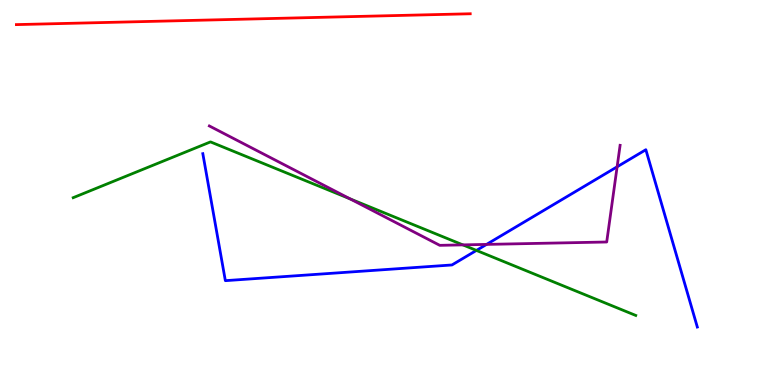[{'lines': ['blue', 'red'], 'intersections': []}, {'lines': ['green', 'red'], 'intersections': []}, {'lines': ['purple', 'red'], 'intersections': []}, {'lines': ['blue', 'green'], 'intersections': [{'x': 6.15, 'y': 3.5}]}, {'lines': ['blue', 'purple'], 'intersections': [{'x': 6.28, 'y': 3.65}, {'x': 7.96, 'y': 5.67}]}, {'lines': ['green', 'purple'], 'intersections': [{'x': 4.52, 'y': 4.84}, {'x': 5.97, 'y': 3.64}]}]